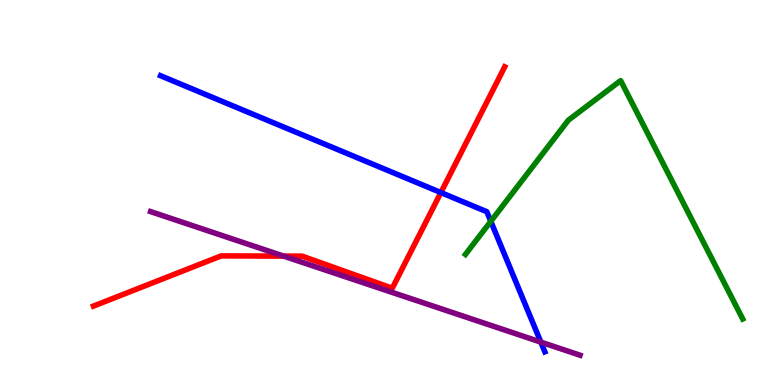[{'lines': ['blue', 'red'], 'intersections': [{'x': 5.69, 'y': 5.0}]}, {'lines': ['green', 'red'], 'intersections': []}, {'lines': ['purple', 'red'], 'intersections': [{'x': 3.66, 'y': 3.35}]}, {'lines': ['blue', 'green'], 'intersections': [{'x': 6.33, 'y': 4.25}]}, {'lines': ['blue', 'purple'], 'intersections': [{'x': 6.98, 'y': 1.11}]}, {'lines': ['green', 'purple'], 'intersections': []}]